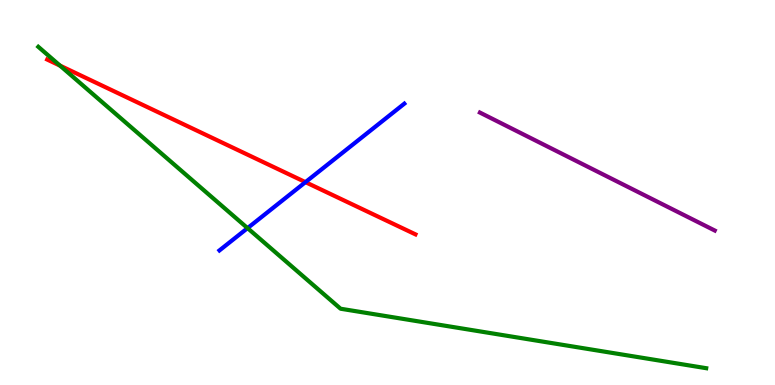[{'lines': ['blue', 'red'], 'intersections': [{'x': 3.94, 'y': 5.27}]}, {'lines': ['green', 'red'], 'intersections': [{'x': 0.774, 'y': 8.3}]}, {'lines': ['purple', 'red'], 'intersections': []}, {'lines': ['blue', 'green'], 'intersections': [{'x': 3.19, 'y': 4.07}]}, {'lines': ['blue', 'purple'], 'intersections': []}, {'lines': ['green', 'purple'], 'intersections': []}]